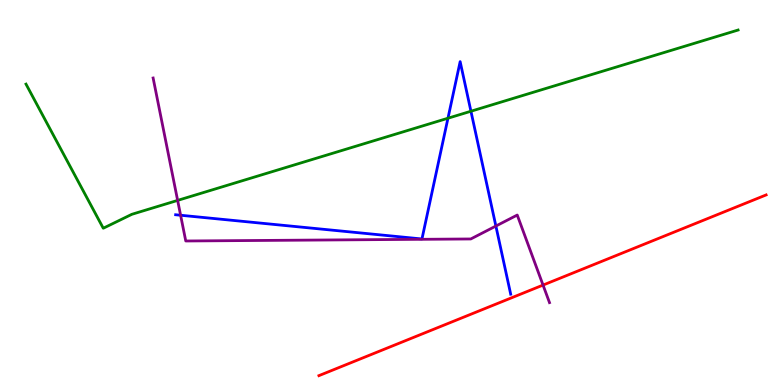[{'lines': ['blue', 'red'], 'intersections': []}, {'lines': ['green', 'red'], 'intersections': []}, {'lines': ['purple', 'red'], 'intersections': [{'x': 7.01, 'y': 2.6}]}, {'lines': ['blue', 'green'], 'intersections': [{'x': 5.78, 'y': 6.93}, {'x': 6.08, 'y': 7.11}]}, {'lines': ['blue', 'purple'], 'intersections': [{'x': 2.33, 'y': 4.41}, {'x': 6.4, 'y': 4.13}]}, {'lines': ['green', 'purple'], 'intersections': [{'x': 2.29, 'y': 4.79}]}]